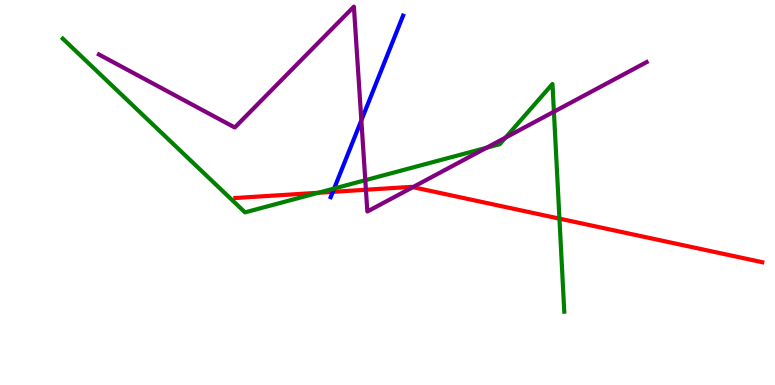[{'lines': ['blue', 'red'], 'intersections': [{'x': 4.29, 'y': 5.02}]}, {'lines': ['green', 'red'], 'intersections': [{'x': 4.11, 'y': 4.99}, {'x': 7.22, 'y': 4.32}]}, {'lines': ['purple', 'red'], 'intersections': [{'x': 4.72, 'y': 5.07}, {'x': 5.33, 'y': 5.14}]}, {'lines': ['blue', 'green'], 'intersections': [{'x': 4.31, 'y': 5.1}]}, {'lines': ['blue', 'purple'], 'intersections': [{'x': 4.66, 'y': 6.88}]}, {'lines': ['green', 'purple'], 'intersections': [{'x': 4.71, 'y': 5.32}, {'x': 6.28, 'y': 6.16}, {'x': 6.52, 'y': 6.43}, {'x': 7.15, 'y': 7.1}]}]